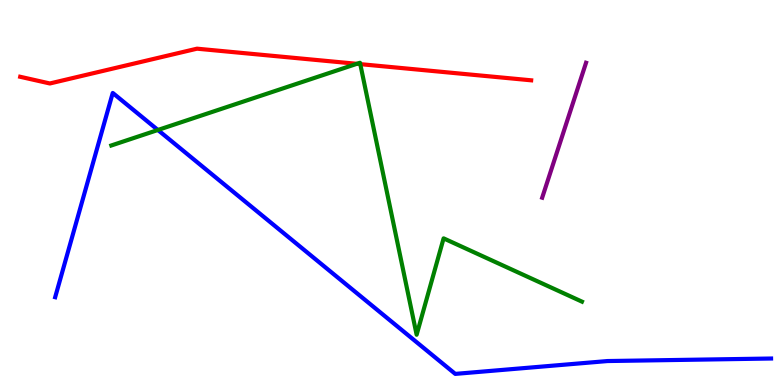[{'lines': ['blue', 'red'], 'intersections': []}, {'lines': ['green', 'red'], 'intersections': [{'x': 4.6, 'y': 8.34}, {'x': 4.65, 'y': 8.33}]}, {'lines': ['purple', 'red'], 'intersections': []}, {'lines': ['blue', 'green'], 'intersections': [{'x': 2.04, 'y': 6.62}]}, {'lines': ['blue', 'purple'], 'intersections': []}, {'lines': ['green', 'purple'], 'intersections': []}]